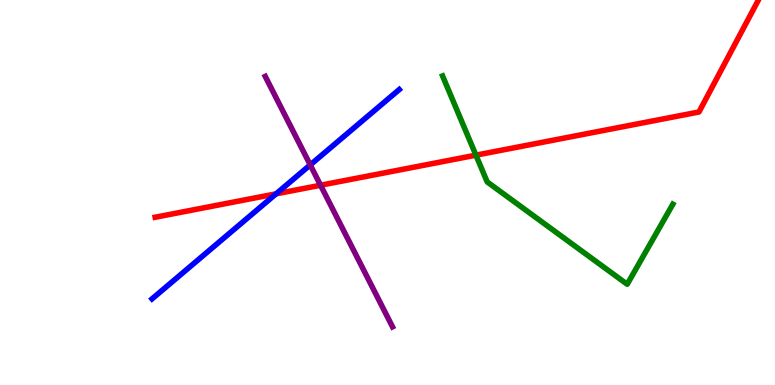[{'lines': ['blue', 'red'], 'intersections': [{'x': 3.56, 'y': 4.97}]}, {'lines': ['green', 'red'], 'intersections': [{'x': 6.14, 'y': 5.97}]}, {'lines': ['purple', 'red'], 'intersections': [{'x': 4.14, 'y': 5.19}]}, {'lines': ['blue', 'green'], 'intersections': []}, {'lines': ['blue', 'purple'], 'intersections': [{'x': 4.0, 'y': 5.72}]}, {'lines': ['green', 'purple'], 'intersections': []}]